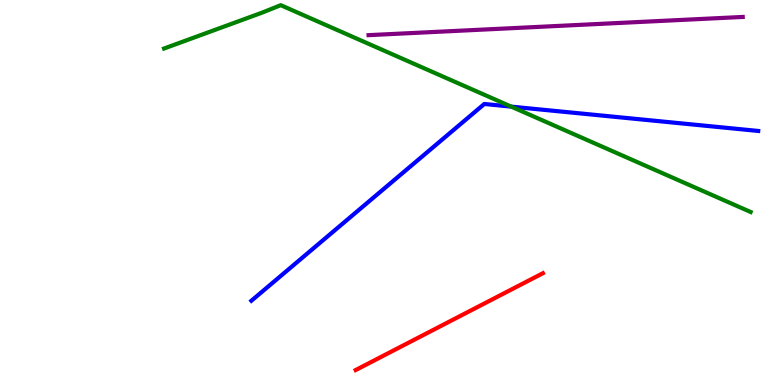[{'lines': ['blue', 'red'], 'intersections': []}, {'lines': ['green', 'red'], 'intersections': []}, {'lines': ['purple', 'red'], 'intersections': []}, {'lines': ['blue', 'green'], 'intersections': [{'x': 6.6, 'y': 7.23}]}, {'lines': ['blue', 'purple'], 'intersections': []}, {'lines': ['green', 'purple'], 'intersections': []}]